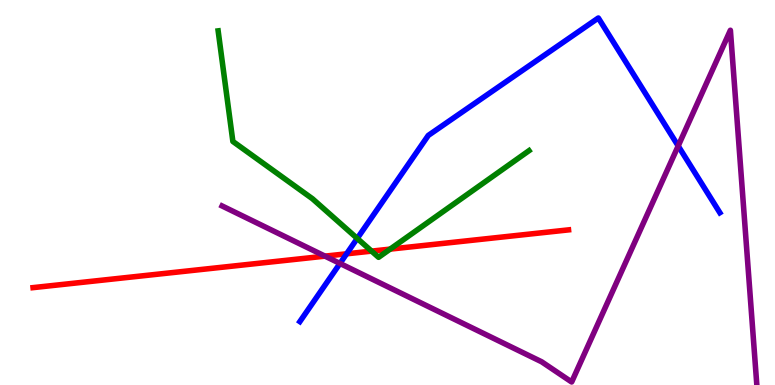[{'lines': ['blue', 'red'], 'intersections': [{'x': 4.47, 'y': 3.41}]}, {'lines': ['green', 'red'], 'intersections': [{'x': 4.79, 'y': 3.48}, {'x': 5.03, 'y': 3.53}]}, {'lines': ['purple', 'red'], 'intersections': [{'x': 4.19, 'y': 3.35}]}, {'lines': ['blue', 'green'], 'intersections': [{'x': 4.61, 'y': 3.81}]}, {'lines': ['blue', 'purple'], 'intersections': [{'x': 4.39, 'y': 3.16}, {'x': 8.75, 'y': 6.21}]}, {'lines': ['green', 'purple'], 'intersections': []}]